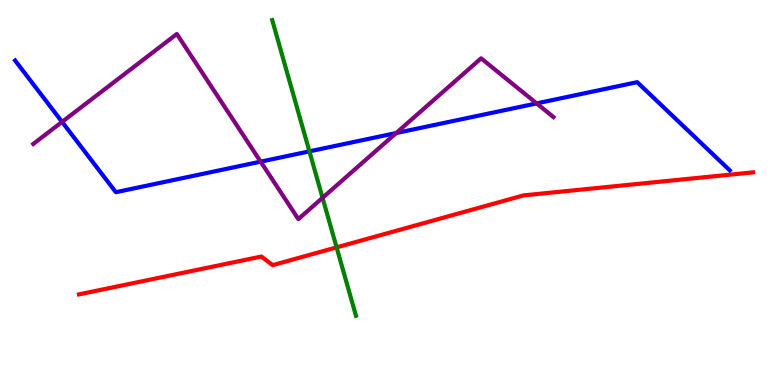[{'lines': ['blue', 'red'], 'intersections': []}, {'lines': ['green', 'red'], 'intersections': [{'x': 4.34, 'y': 3.57}]}, {'lines': ['purple', 'red'], 'intersections': []}, {'lines': ['blue', 'green'], 'intersections': [{'x': 3.99, 'y': 6.07}]}, {'lines': ['blue', 'purple'], 'intersections': [{'x': 0.801, 'y': 6.83}, {'x': 3.36, 'y': 5.8}, {'x': 5.11, 'y': 6.54}, {'x': 6.92, 'y': 7.31}]}, {'lines': ['green', 'purple'], 'intersections': [{'x': 4.16, 'y': 4.86}]}]